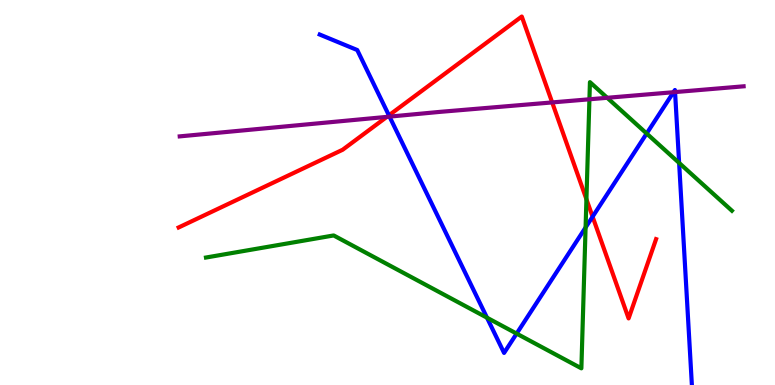[{'lines': ['blue', 'red'], 'intersections': [{'x': 5.02, 'y': 7.0}, {'x': 7.65, 'y': 4.37}]}, {'lines': ['green', 'red'], 'intersections': [{'x': 7.57, 'y': 4.82}]}, {'lines': ['purple', 'red'], 'intersections': [{'x': 4.99, 'y': 6.96}, {'x': 7.12, 'y': 7.34}]}, {'lines': ['blue', 'green'], 'intersections': [{'x': 6.28, 'y': 1.75}, {'x': 6.67, 'y': 1.34}, {'x': 7.56, 'y': 4.09}, {'x': 8.34, 'y': 6.53}, {'x': 8.76, 'y': 5.77}]}, {'lines': ['blue', 'purple'], 'intersections': [{'x': 5.03, 'y': 6.97}, {'x': 8.69, 'y': 7.6}, {'x': 8.71, 'y': 7.61}]}, {'lines': ['green', 'purple'], 'intersections': [{'x': 7.61, 'y': 7.42}, {'x': 7.84, 'y': 7.46}]}]